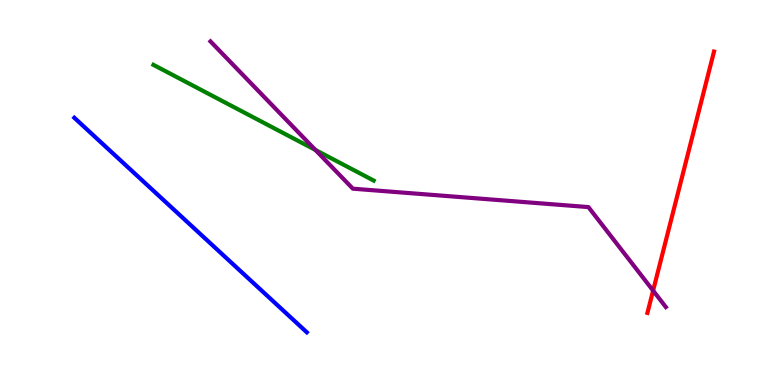[{'lines': ['blue', 'red'], 'intersections': []}, {'lines': ['green', 'red'], 'intersections': []}, {'lines': ['purple', 'red'], 'intersections': [{'x': 8.43, 'y': 2.45}]}, {'lines': ['blue', 'green'], 'intersections': []}, {'lines': ['blue', 'purple'], 'intersections': []}, {'lines': ['green', 'purple'], 'intersections': [{'x': 4.07, 'y': 6.11}]}]